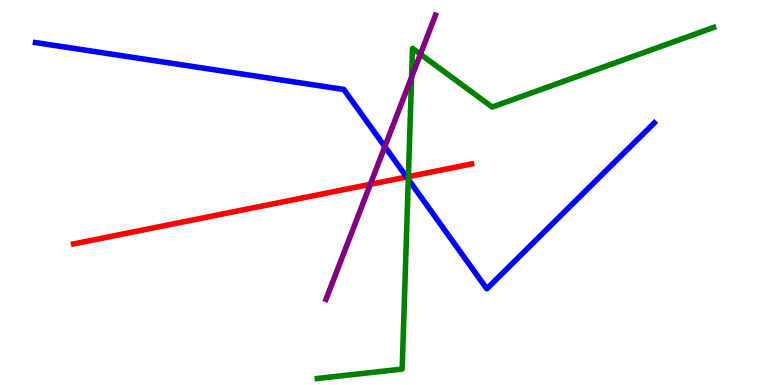[{'lines': ['blue', 'red'], 'intersections': [{'x': 5.25, 'y': 5.4}]}, {'lines': ['green', 'red'], 'intersections': [{'x': 5.27, 'y': 5.41}]}, {'lines': ['purple', 'red'], 'intersections': [{'x': 4.78, 'y': 5.21}]}, {'lines': ['blue', 'green'], 'intersections': [{'x': 5.27, 'y': 5.34}]}, {'lines': ['blue', 'purple'], 'intersections': [{'x': 4.97, 'y': 6.19}]}, {'lines': ['green', 'purple'], 'intersections': [{'x': 5.31, 'y': 8.0}, {'x': 5.43, 'y': 8.59}]}]